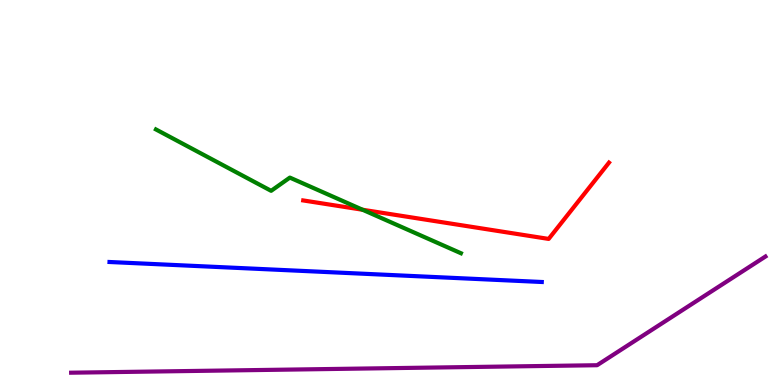[{'lines': ['blue', 'red'], 'intersections': []}, {'lines': ['green', 'red'], 'intersections': [{'x': 4.68, 'y': 4.55}]}, {'lines': ['purple', 'red'], 'intersections': []}, {'lines': ['blue', 'green'], 'intersections': []}, {'lines': ['blue', 'purple'], 'intersections': []}, {'lines': ['green', 'purple'], 'intersections': []}]